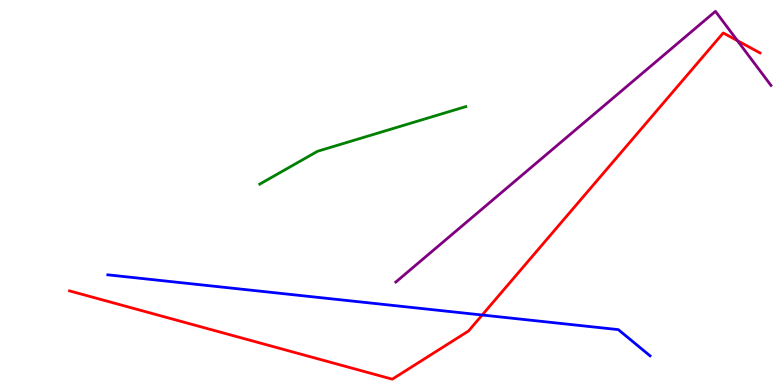[{'lines': ['blue', 'red'], 'intersections': [{'x': 6.22, 'y': 1.82}]}, {'lines': ['green', 'red'], 'intersections': []}, {'lines': ['purple', 'red'], 'intersections': [{'x': 9.51, 'y': 8.94}]}, {'lines': ['blue', 'green'], 'intersections': []}, {'lines': ['blue', 'purple'], 'intersections': []}, {'lines': ['green', 'purple'], 'intersections': []}]